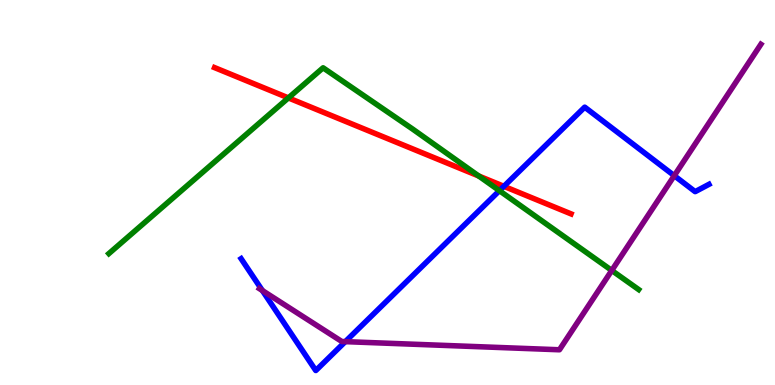[{'lines': ['blue', 'red'], 'intersections': [{'x': 6.5, 'y': 5.16}]}, {'lines': ['green', 'red'], 'intersections': [{'x': 3.72, 'y': 7.46}, {'x': 6.18, 'y': 5.43}]}, {'lines': ['purple', 'red'], 'intersections': []}, {'lines': ['blue', 'green'], 'intersections': [{'x': 6.44, 'y': 5.05}]}, {'lines': ['blue', 'purple'], 'intersections': [{'x': 3.39, 'y': 2.45}, {'x': 4.46, 'y': 1.13}, {'x': 8.7, 'y': 5.44}]}, {'lines': ['green', 'purple'], 'intersections': [{'x': 7.89, 'y': 2.98}]}]